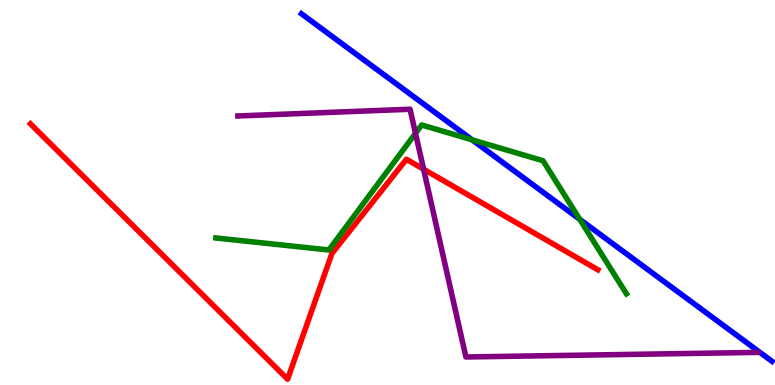[{'lines': ['blue', 'red'], 'intersections': []}, {'lines': ['green', 'red'], 'intersections': []}, {'lines': ['purple', 'red'], 'intersections': [{'x': 5.47, 'y': 5.61}]}, {'lines': ['blue', 'green'], 'intersections': [{'x': 6.09, 'y': 6.37}, {'x': 7.48, 'y': 4.3}]}, {'lines': ['blue', 'purple'], 'intersections': []}, {'lines': ['green', 'purple'], 'intersections': [{'x': 5.36, 'y': 6.54}]}]